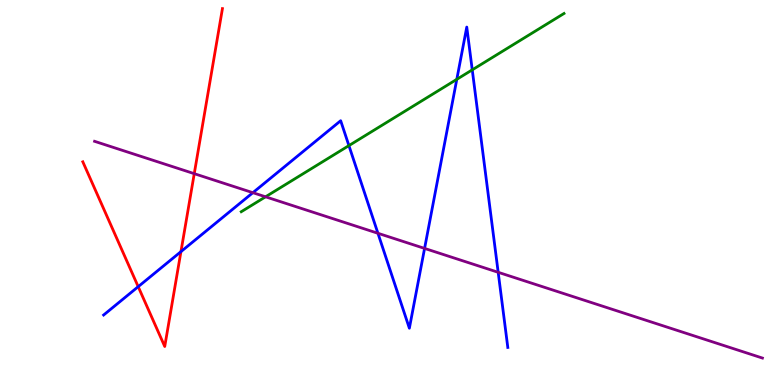[{'lines': ['blue', 'red'], 'intersections': [{'x': 1.78, 'y': 2.55}, {'x': 2.33, 'y': 3.46}]}, {'lines': ['green', 'red'], 'intersections': []}, {'lines': ['purple', 'red'], 'intersections': [{'x': 2.51, 'y': 5.49}]}, {'lines': ['blue', 'green'], 'intersections': [{'x': 4.5, 'y': 6.22}, {'x': 5.89, 'y': 7.94}, {'x': 6.09, 'y': 8.19}]}, {'lines': ['blue', 'purple'], 'intersections': [{'x': 3.26, 'y': 5.0}, {'x': 4.88, 'y': 3.94}, {'x': 5.48, 'y': 3.55}, {'x': 6.43, 'y': 2.93}]}, {'lines': ['green', 'purple'], 'intersections': [{'x': 3.43, 'y': 4.89}]}]